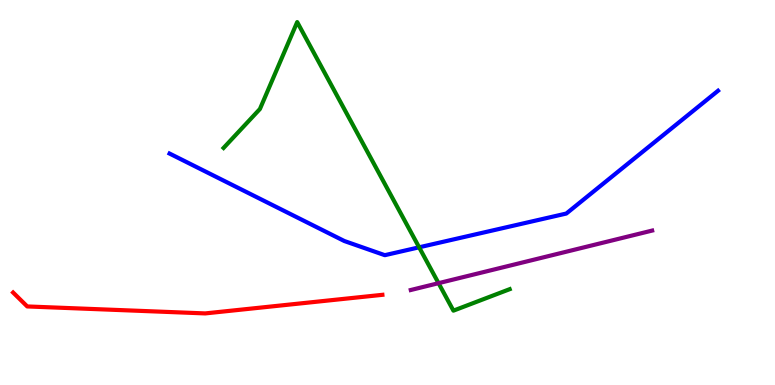[{'lines': ['blue', 'red'], 'intersections': []}, {'lines': ['green', 'red'], 'intersections': []}, {'lines': ['purple', 'red'], 'intersections': []}, {'lines': ['blue', 'green'], 'intersections': [{'x': 5.41, 'y': 3.58}]}, {'lines': ['blue', 'purple'], 'intersections': []}, {'lines': ['green', 'purple'], 'intersections': [{'x': 5.66, 'y': 2.64}]}]